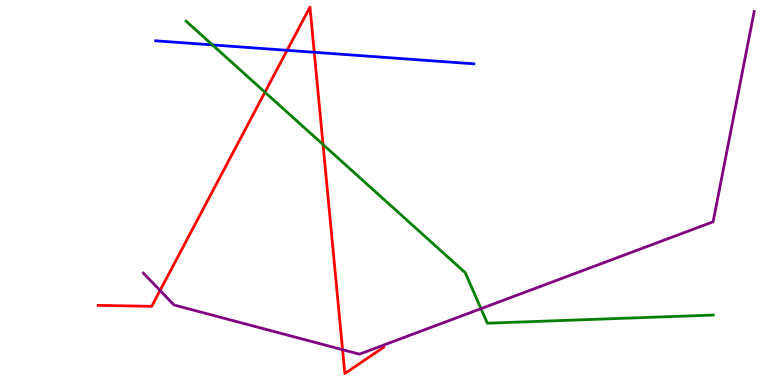[{'lines': ['blue', 'red'], 'intersections': [{'x': 3.7, 'y': 8.69}, {'x': 4.05, 'y': 8.64}]}, {'lines': ['green', 'red'], 'intersections': [{'x': 3.42, 'y': 7.6}, {'x': 4.17, 'y': 6.25}]}, {'lines': ['purple', 'red'], 'intersections': [{'x': 2.07, 'y': 2.45}, {'x': 4.42, 'y': 0.917}]}, {'lines': ['blue', 'green'], 'intersections': [{'x': 2.74, 'y': 8.83}]}, {'lines': ['blue', 'purple'], 'intersections': []}, {'lines': ['green', 'purple'], 'intersections': [{'x': 6.21, 'y': 1.98}]}]